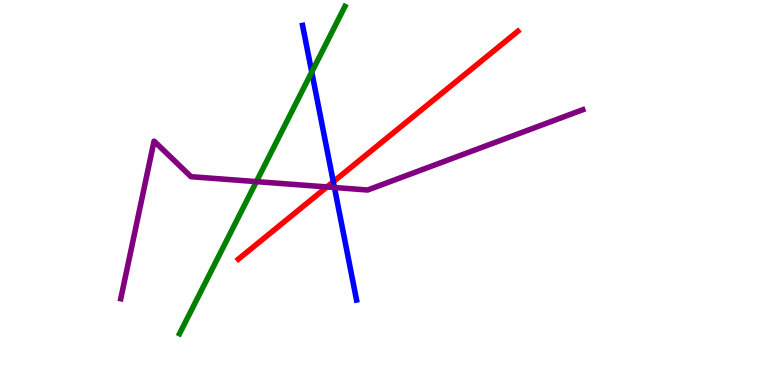[{'lines': ['blue', 'red'], 'intersections': [{'x': 4.3, 'y': 5.28}]}, {'lines': ['green', 'red'], 'intersections': []}, {'lines': ['purple', 'red'], 'intersections': [{'x': 4.22, 'y': 5.14}]}, {'lines': ['blue', 'green'], 'intersections': [{'x': 4.02, 'y': 8.13}]}, {'lines': ['blue', 'purple'], 'intersections': [{'x': 4.32, 'y': 5.13}]}, {'lines': ['green', 'purple'], 'intersections': [{'x': 3.31, 'y': 5.28}]}]